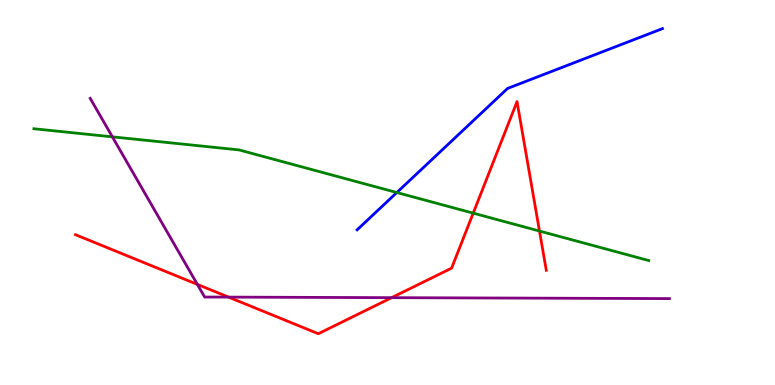[{'lines': ['blue', 'red'], 'intersections': []}, {'lines': ['green', 'red'], 'intersections': [{'x': 6.11, 'y': 4.46}, {'x': 6.96, 'y': 4.0}]}, {'lines': ['purple', 'red'], 'intersections': [{'x': 2.55, 'y': 2.61}, {'x': 2.95, 'y': 2.28}, {'x': 5.05, 'y': 2.27}]}, {'lines': ['blue', 'green'], 'intersections': [{'x': 5.12, 'y': 5.0}]}, {'lines': ['blue', 'purple'], 'intersections': []}, {'lines': ['green', 'purple'], 'intersections': [{'x': 1.45, 'y': 6.45}]}]